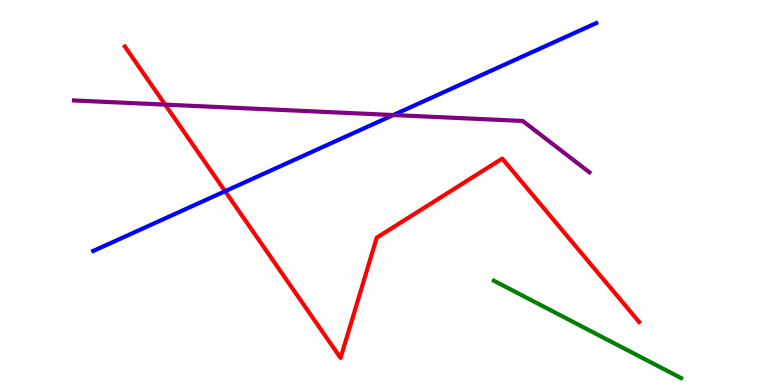[{'lines': ['blue', 'red'], 'intersections': [{'x': 2.9, 'y': 5.03}]}, {'lines': ['green', 'red'], 'intersections': []}, {'lines': ['purple', 'red'], 'intersections': [{'x': 2.13, 'y': 7.28}]}, {'lines': ['blue', 'green'], 'intersections': []}, {'lines': ['blue', 'purple'], 'intersections': [{'x': 5.07, 'y': 7.01}]}, {'lines': ['green', 'purple'], 'intersections': []}]